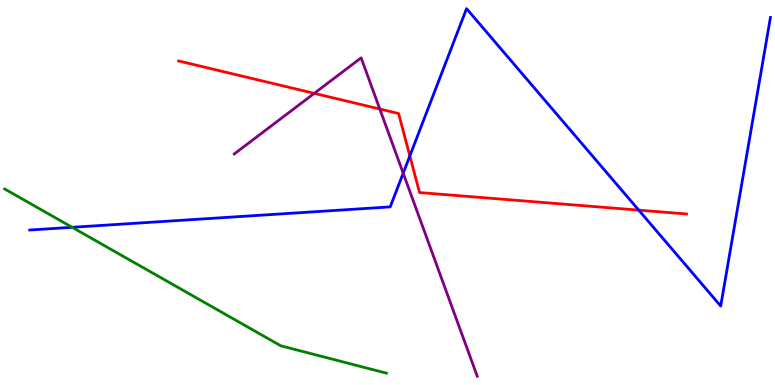[{'lines': ['blue', 'red'], 'intersections': [{'x': 5.29, 'y': 5.95}, {'x': 8.24, 'y': 4.54}]}, {'lines': ['green', 'red'], 'intersections': []}, {'lines': ['purple', 'red'], 'intersections': [{'x': 4.05, 'y': 7.58}, {'x': 4.9, 'y': 7.17}]}, {'lines': ['blue', 'green'], 'intersections': [{'x': 0.931, 'y': 4.1}]}, {'lines': ['blue', 'purple'], 'intersections': [{'x': 5.2, 'y': 5.5}]}, {'lines': ['green', 'purple'], 'intersections': []}]